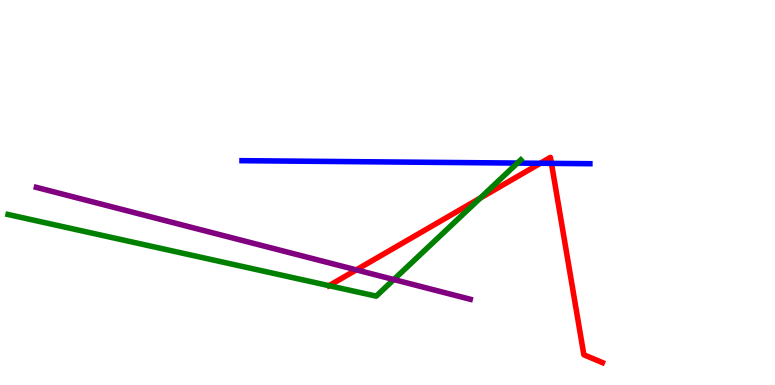[{'lines': ['blue', 'red'], 'intersections': [{'x': 6.97, 'y': 5.76}, {'x': 7.12, 'y': 5.76}]}, {'lines': ['green', 'red'], 'intersections': [{'x': 4.25, 'y': 2.58}, {'x': 6.2, 'y': 4.86}]}, {'lines': ['purple', 'red'], 'intersections': [{'x': 4.6, 'y': 2.99}]}, {'lines': ['blue', 'green'], 'intersections': [{'x': 6.68, 'y': 5.76}]}, {'lines': ['blue', 'purple'], 'intersections': []}, {'lines': ['green', 'purple'], 'intersections': [{'x': 5.08, 'y': 2.74}]}]